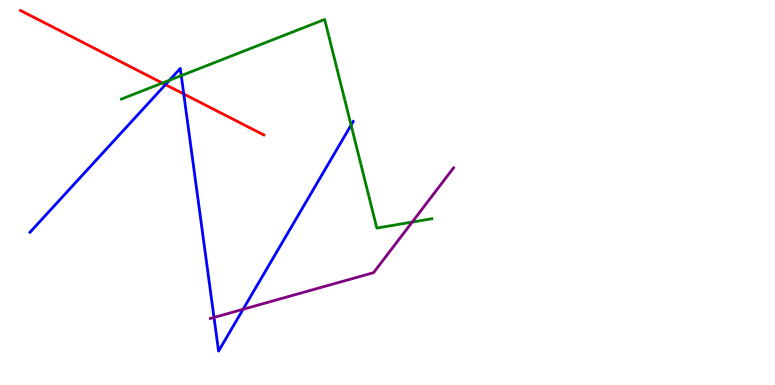[{'lines': ['blue', 'red'], 'intersections': [{'x': 2.13, 'y': 7.8}, {'x': 2.37, 'y': 7.56}]}, {'lines': ['green', 'red'], 'intersections': [{'x': 2.09, 'y': 7.84}]}, {'lines': ['purple', 'red'], 'intersections': []}, {'lines': ['blue', 'green'], 'intersections': [{'x': 2.19, 'y': 7.92}, {'x': 2.34, 'y': 8.04}, {'x': 4.53, 'y': 6.75}]}, {'lines': ['blue', 'purple'], 'intersections': [{'x': 2.76, 'y': 1.75}, {'x': 3.14, 'y': 1.97}]}, {'lines': ['green', 'purple'], 'intersections': [{'x': 5.32, 'y': 4.23}]}]